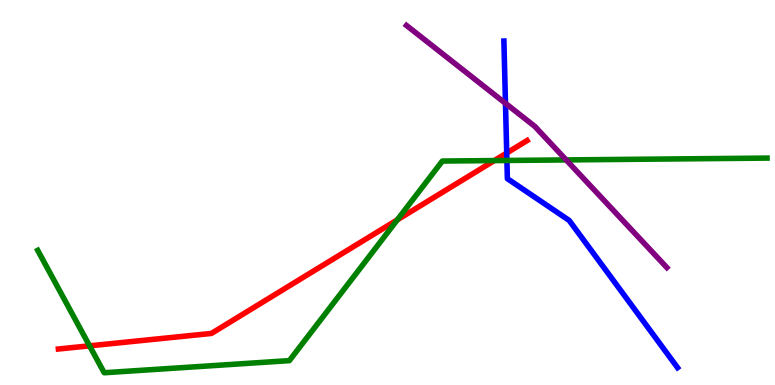[{'lines': ['blue', 'red'], 'intersections': [{'x': 6.54, 'y': 6.03}]}, {'lines': ['green', 'red'], 'intersections': [{'x': 1.16, 'y': 1.02}, {'x': 5.13, 'y': 4.29}, {'x': 6.38, 'y': 5.83}]}, {'lines': ['purple', 'red'], 'intersections': []}, {'lines': ['blue', 'green'], 'intersections': [{'x': 6.54, 'y': 5.83}]}, {'lines': ['blue', 'purple'], 'intersections': [{'x': 6.52, 'y': 7.32}]}, {'lines': ['green', 'purple'], 'intersections': [{'x': 7.31, 'y': 5.85}]}]